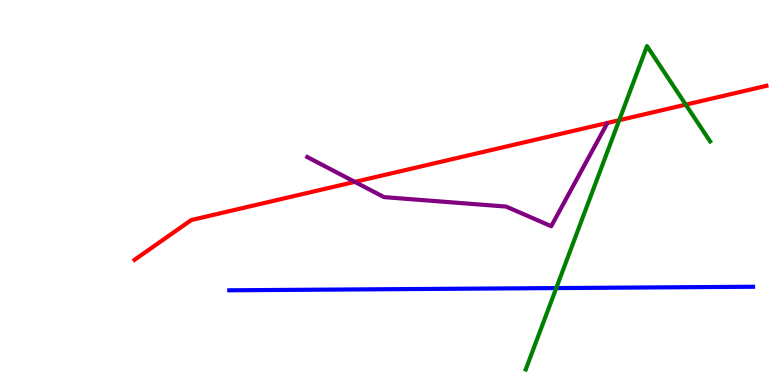[{'lines': ['blue', 'red'], 'intersections': []}, {'lines': ['green', 'red'], 'intersections': [{'x': 7.99, 'y': 6.88}, {'x': 8.85, 'y': 7.28}]}, {'lines': ['purple', 'red'], 'intersections': [{'x': 4.58, 'y': 5.28}]}, {'lines': ['blue', 'green'], 'intersections': [{'x': 7.18, 'y': 2.52}]}, {'lines': ['blue', 'purple'], 'intersections': []}, {'lines': ['green', 'purple'], 'intersections': []}]